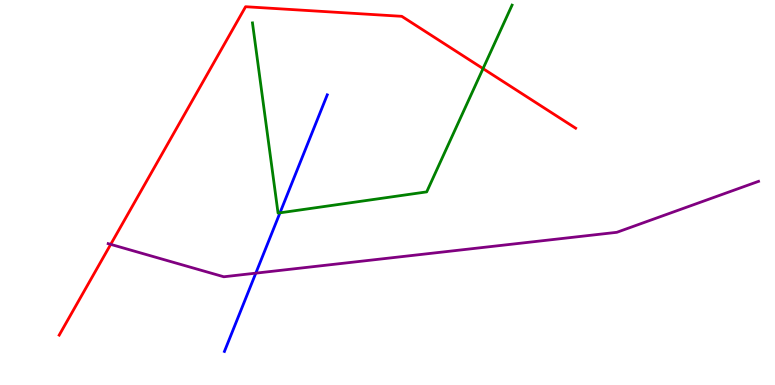[{'lines': ['blue', 'red'], 'intersections': []}, {'lines': ['green', 'red'], 'intersections': [{'x': 6.23, 'y': 8.22}]}, {'lines': ['purple', 'red'], 'intersections': [{'x': 1.43, 'y': 3.65}]}, {'lines': ['blue', 'green'], 'intersections': [{'x': 3.61, 'y': 4.47}]}, {'lines': ['blue', 'purple'], 'intersections': [{'x': 3.3, 'y': 2.91}]}, {'lines': ['green', 'purple'], 'intersections': []}]